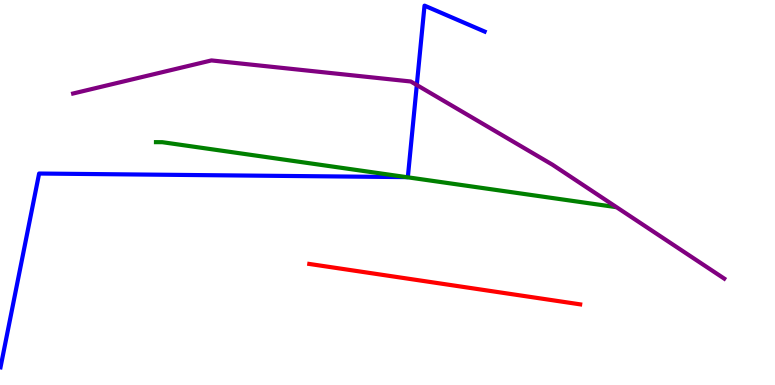[{'lines': ['blue', 'red'], 'intersections': []}, {'lines': ['green', 'red'], 'intersections': []}, {'lines': ['purple', 'red'], 'intersections': []}, {'lines': ['blue', 'green'], 'intersections': [{'x': 5.24, 'y': 5.4}]}, {'lines': ['blue', 'purple'], 'intersections': [{'x': 5.38, 'y': 7.79}]}, {'lines': ['green', 'purple'], 'intersections': []}]